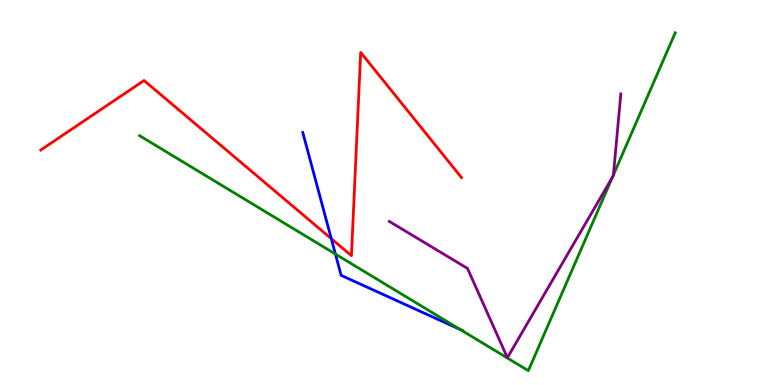[{'lines': ['blue', 'red'], 'intersections': [{'x': 4.27, 'y': 3.8}]}, {'lines': ['green', 'red'], 'intersections': []}, {'lines': ['purple', 'red'], 'intersections': []}, {'lines': ['blue', 'green'], 'intersections': [{'x': 4.33, 'y': 3.4}, {'x': 5.94, 'y': 1.44}]}, {'lines': ['blue', 'purple'], 'intersections': []}, {'lines': ['green', 'purple'], 'intersections': [{'x': 7.9, 'y': 5.4}, {'x': 7.91, 'y': 5.45}]}]